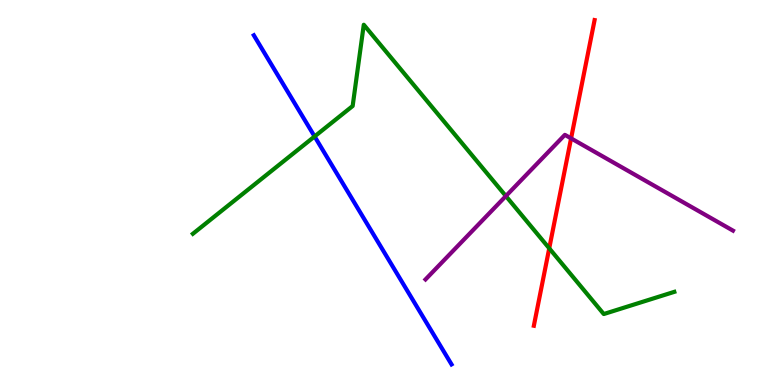[{'lines': ['blue', 'red'], 'intersections': []}, {'lines': ['green', 'red'], 'intersections': [{'x': 7.09, 'y': 3.55}]}, {'lines': ['purple', 'red'], 'intersections': [{'x': 7.37, 'y': 6.41}]}, {'lines': ['blue', 'green'], 'intersections': [{'x': 4.06, 'y': 6.46}]}, {'lines': ['blue', 'purple'], 'intersections': []}, {'lines': ['green', 'purple'], 'intersections': [{'x': 6.53, 'y': 4.91}]}]